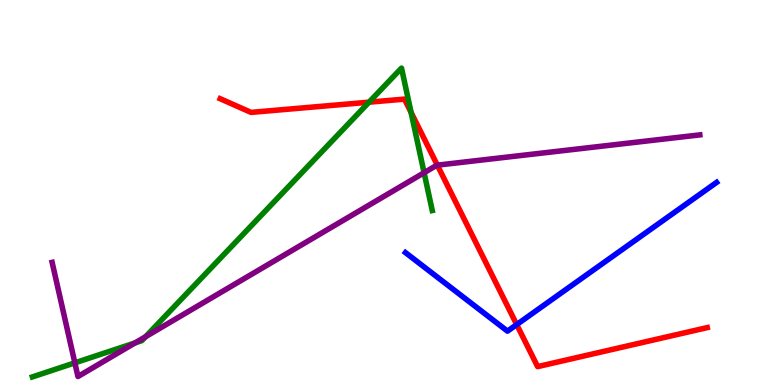[{'lines': ['blue', 'red'], 'intersections': [{'x': 6.67, 'y': 1.57}]}, {'lines': ['green', 'red'], 'intersections': [{'x': 4.76, 'y': 7.35}, {'x': 5.3, 'y': 7.08}]}, {'lines': ['purple', 'red'], 'intersections': [{'x': 5.64, 'y': 5.71}]}, {'lines': ['blue', 'green'], 'intersections': []}, {'lines': ['blue', 'purple'], 'intersections': []}, {'lines': ['green', 'purple'], 'intersections': [{'x': 0.966, 'y': 0.575}, {'x': 1.74, 'y': 1.09}, {'x': 1.88, 'y': 1.26}, {'x': 5.47, 'y': 5.51}]}]